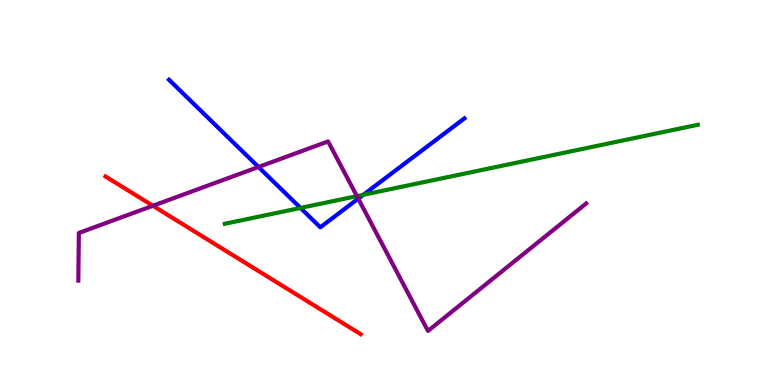[{'lines': ['blue', 'red'], 'intersections': []}, {'lines': ['green', 'red'], 'intersections': []}, {'lines': ['purple', 'red'], 'intersections': [{'x': 1.97, 'y': 4.66}]}, {'lines': ['blue', 'green'], 'intersections': [{'x': 3.88, 'y': 4.6}, {'x': 4.69, 'y': 4.94}]}, {'lines': ['blue', 'purple'], 'intersections': [{'x': 3.34, 'y': 5.66}, {'x': 4.62, 'y': 4.84}]}, {'lines': ['green', 'purple'], 'intersections': [{'x': 4.61, 'y': 4.91}]}]